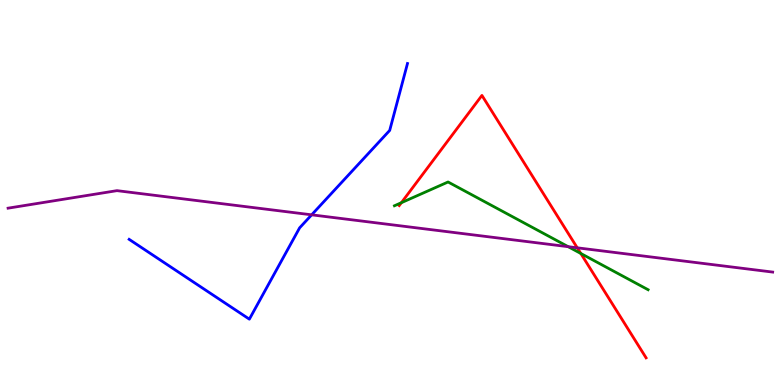[{'lines': ['blue', 'red'], 'intersections': []}, {'lines': ['green', 'red'], 'intersections': [{'x': 5.18, 'y': 4.74}, {'x': 7.49, 'y': 3.42}]}, {'lines': ['purple', 'red'], 'intersections': [{'x': 7.45, 'y': 3.56}]}, {'lines': ['blue', 'green'], 'intersections': []}, {'lines': ['blue', 'purple'], 'intersections': [{'x': 4.02, 'y': 4.42}]}, {'lines': ['green', 'purple'], 'intersections': [{'x': 7.33, 'y': 3.59}]}]